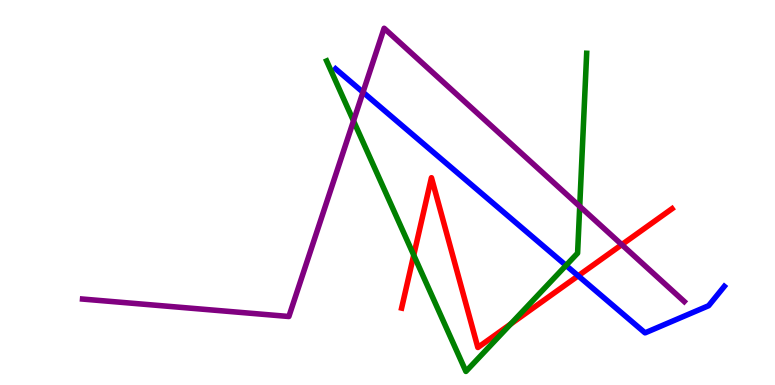[{'lines': ['blue', 'red'], 'intersections': [{'x': 7.46, 'y': 2.84}]}, {'lines': ['green', 'red'], 'intersections': [{'x': 5.34, 'y': 3.37}, {'x': 6.59, 'y': 1.58}]}, {'lines': ['purple', 'red'], 'intersections': [{'x': 8.02, 'y': 3.65}]}, {'lines': ['blue', 'green'], 'intersections': [{'x': 7.3, 'y': 3.11}]}, {'lines': ['blue', 'purple'], 'intersections': [{'x': 4.68, 'y': 7.6}]}, {'lines': ['green', 'purple'], 'intersections': [{'x': 4.56, 'y': 6.86}, {'x': 7.48, 'y': 4.64}]}]